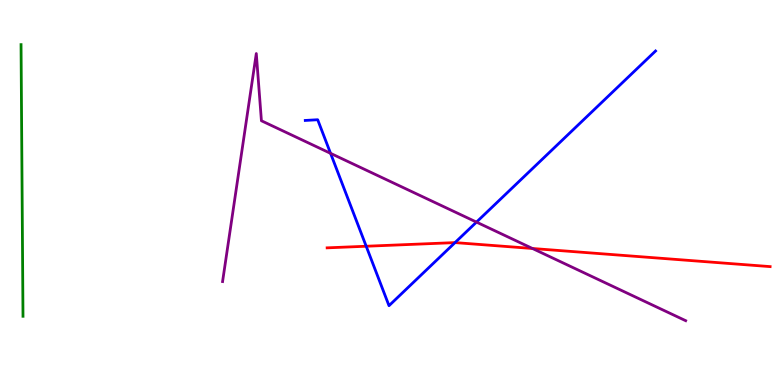[{'lines': ['blue', 'red'], 'intersections': [{'x': 4.73, 'y': 3.6}, {'x': 5.87, 'y': 3.7}]}, {'lines': ['green', 'red'], 'intersections': []}, {'lines': ['purple', 'red'], 'intersections': [{'x': 6.87, 'y': 3.55}]}, {'lines': ['blue', 'green'], 'intersections': []}, {'lines': ['blue', 'purple'], 'intersections': [{'x': 4.27, 'y': 6.02}, {'x': 6.15, 'y': 4.23}]}, {'lines': ['green', 'purple'], 'intersections': []}]